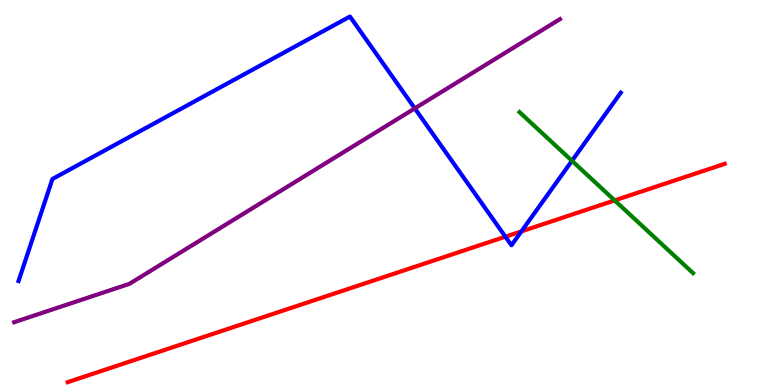[{'lines': ['blue', 'red'], 'intersections': [{'x': 6.52, 'y': 3.85}, {'x': 6.73, 'y': 3.99}]}, {'lines': ['green', 'red'], 'intersections': [{'x': 7.93, 'y': 4.79}]}, {'lines': ['purple', 'red'], 'intersections': []}, {'lines': ['blue', 'green'], 'intersections': [{'x': 7.38, 'y': 5.82}]}, {'lines': ['blue', 'purple'], 'intersections': [{'x': 5.35, 'y': 7.18}]}, {'lines': ['green', 'purple'], 'intersections': []}]